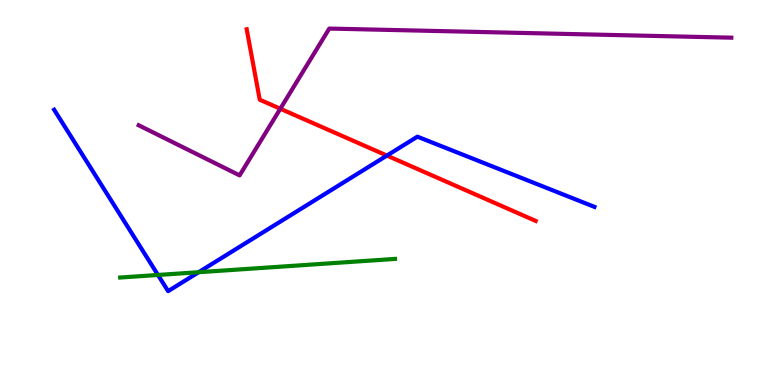[{'lines': ['blue', 'red'], 'intersections': [{'x': 4.99, 'y': 5.96}]}, {'lines': ['green', 'red'], 'intersections': []}, {'lines': ['purple', 'red'], 'intersections': [{'x': 3.62, 'y': 7.18}]}, {'lines': ['blue', 'green'], 'intersections': [{'x': 2.04, 'y': 2.86}, {'x': 2.56, 'y': 2.93}]}, {'lines': ['blue', 'purple'], 'intersections': []}, {'lines': ['green', 'purple'], 'intersections': []}]